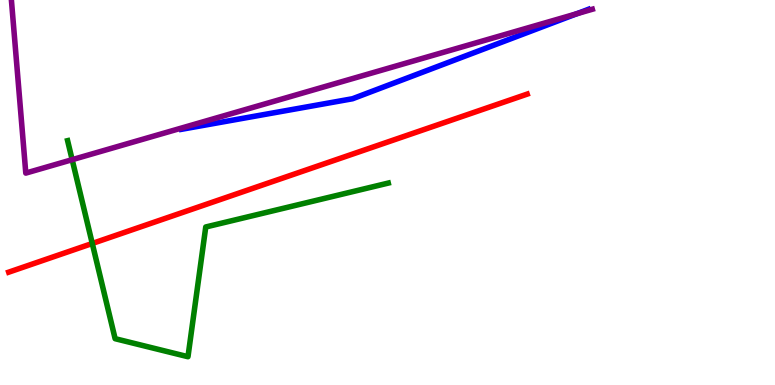[{'lines': ['blue', 'red'], 'intersections': []}, {'lines': ['green', 'red'], 'intersections': [{'x': 1.19, 'y': 3.68}]}, {'lines': ['purple', 'red'], 'intersections': []}, {'lines': ['blue', 'green'], 'intersections': []}, {'lines': ['blue', 'purple'], 'intersections': [{'x': 7.44, 'y': 9.64}]}, {'lines': ['green', 'purple'], 'intersections': [{'x': 0.931, 'y': 5.85}]}]